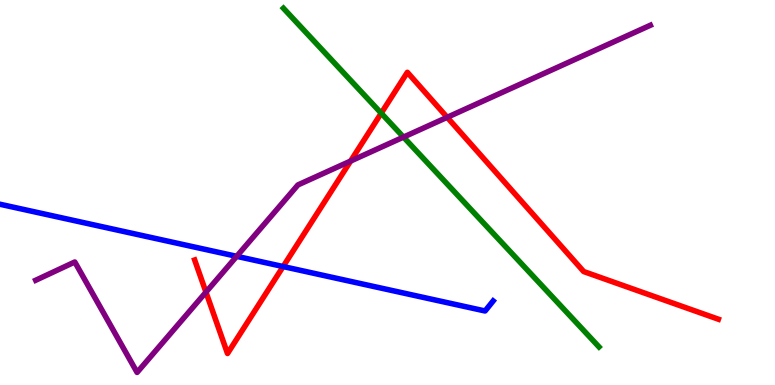[{'lines': ['blue', 'red'], 'intersections': [{'x': 3.65, 'y': 3.08}]}, {'lines': ['green', 'red'], 'intersections': [{'x': 4.92, 'y': 7.06}]}, {'lines': ['purple', 'red'], 'intersections': [{'x': 2.66, 'y': 2.41}, {'x': 4.52, 'y': 5.82}, {'x': 5.77, 'y': 6.95}]}, {'lines': ['blue', 'green'], 'intersections': []}, {'lines': ['blue', 'purple'], 'intersections': [{'x': 3.05, 'y': 3.34}]}, {'lines': ['green', 'purple'], 'intersections': [{'x': 5.21, 'y': 6.44}]}]